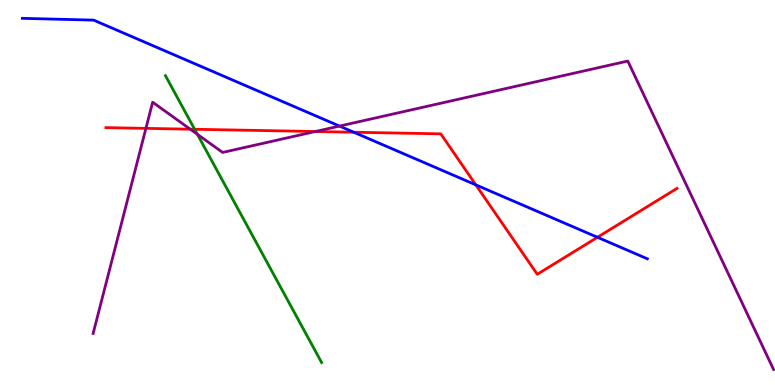[{'lines': ['blue', 'red'], 'intersections': [{'x': 4.56, 'y': 6.57}, {'x': 6.14, 'y': 5.2}, {'x': 7.71, 'y': 3.84}]}, {'lines': ['green', 'red'], 'intersections': [{'x': 2.51, 'y': 6.64}]}, {'lines': ['purple', 'red'], 'intersections': [{'x': 1.88, 'y': 6.67}, {'x': 2.45, 'y': 6.64}, {'x': 4.07, 'y': 6.58}]}, {'lines': ['blue', 'green'], 'intersections': []}, {'lines': ['blue', 'purple'], 'intersections': [{'x': 4.38, 'y': 6.73}]}, {'lines': ['green', 'purple'], 'intersections': [{'x': 2.55, 'y': 6.51}]}]